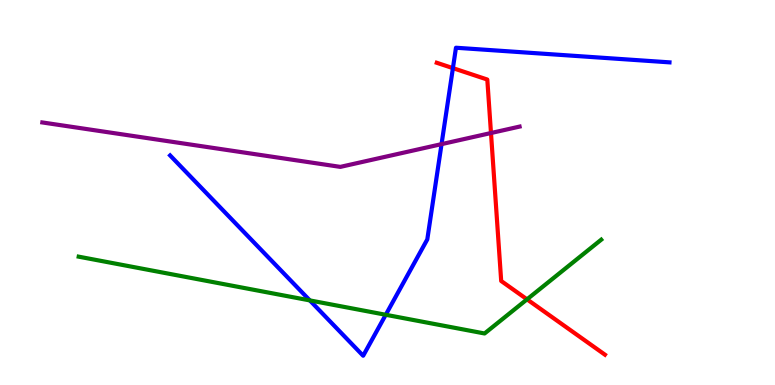[{'lines': ['blue', 'red'], 'intersections': [{'x': 5.84, 'y': 8.23}]}, {'lines': ['green', 'red'], 'intersections': [{'x': 6.8, 'y': 2.22}]}, {'lines': ['purple', 'red'], 'intersections': [{'x': 6.34, 'y': 6.54}]}, {'lines': ['blue', 'green'], 'intersections': [{'x': 4.0, 'y': 2.2}, {'x': 4.98, 'y': 1.82}]}, {'lines': ['blue', 'purple'], 'intersections': [{'x': 5.7, 'y': 6.26}]}, {'lines': ['green', 'purple'], 'intersections': []}]